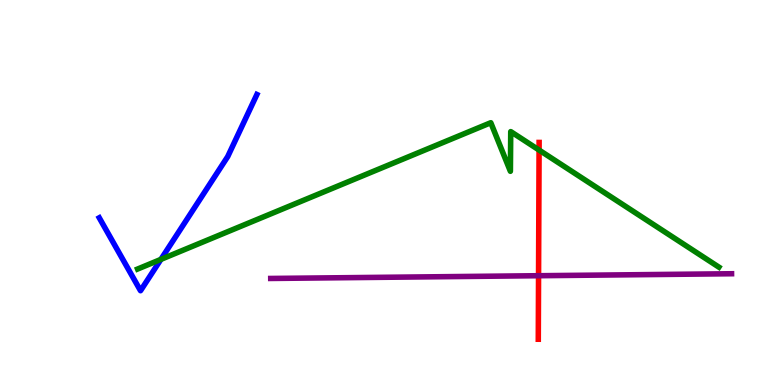[{'lines': ['blue', 'red'], 'intersections': []}, {'lines': ['green', 'red'], 'intersections': [{'x': 6.96, 'y': 6.1}]}, {'lines': ['purple', 'red'], 'intersections': [{'x': 6.95, 'y': 2.84}]}, {'lines': ['blue', 'green'], 'intersections': [{'x': 2.08, 'y': 3.26}]}, {'lines': ['blue', 'purple'], 'intersections': []}, {'lines': ['green', 'purple'], 'intersections': []}]